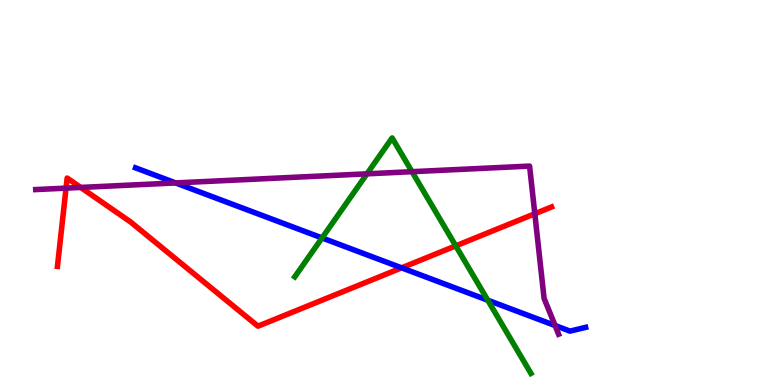[{'lines': ['blue', 'red'], 'intersections': [{'x': 5.18, 'y': 3.04}]}, {'lines': ['green', 'red'], 'intersections': [{'x': 5.88, 'y': 3.61}]}, {'lines': ['purple', 'red'], 'intersections': [{'x': 0.852, 'y': 5.11}, {'x': 1.04, 'y': 5.13}, {'x': 6.9, 'y': 4.45}]}, {'lines': ['blue', 'green'], 'intersections': [{'x': 4.16, 'y': 3.82}, {'x': 6.29, 'y': 2.2}]}, {'lines': ['blue', 'purple'], 'intersections': [{'x': 2.27, 'y': 5.25}, {'x': 7.16, 'y': 1.55}]}, {'lines': ['green', 'purple'], 'intersections': [{'x': 4.74, 'y': 5.49}, {'x': 5.32, 'y': 5.54}]}]